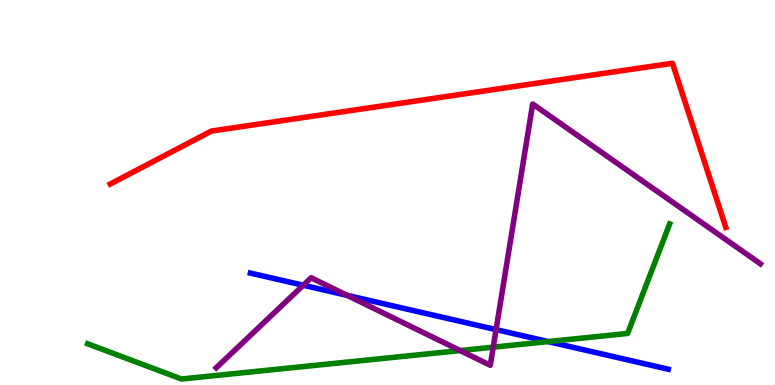[{'lines': ['blue', 'red'], 'intersections': []}, {'lines': ['green', 'red'], 'intersections': []}, {'lines': ['purple', 'red'], 'intersections': []}, {'lines': ['blue', 'green'], 'intersections': [{'x': 7.07, 'y': 1.13}]}, {'lines': ['blue', 'purple'], 'intersections': [{'x': 3.91, 'y': 2.59}, {'x': 4.48, 'y': 2.33}, {'x': 6.4, 'y': 1.44}]}, {'lines': ['green', 'purple'], 'intersections': [{'x': 5.94, 'y': 0.895}, {'x': 6.36, 'y': 0.982}]}]